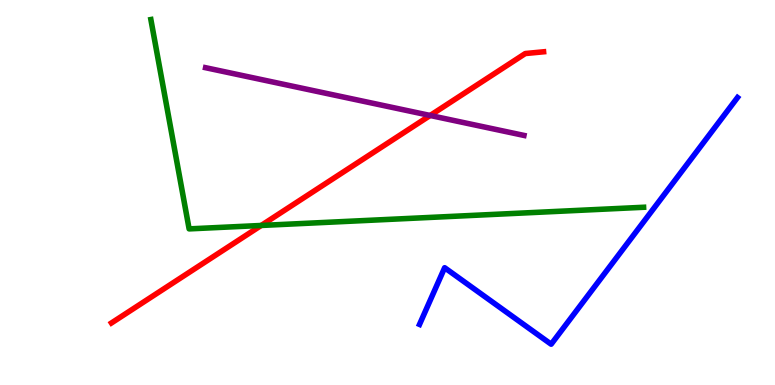[{'lines': ['blue', 'red'], 'intersections': []}, {'lines': ['green', 'red'], 'intersections': [{'x': 3.37, 'y': 4.14}]}, {'lines': ['purple', 'red'], 'intersections': [{'x': 5.55, 'y': 7.0}]}, {'lines': ['blue', 'green'], 'intersections': []}, {'lines': ['blue', 'purple'], 'intersections': []}, {'lines': ['green', 'purple'], 'intersections': []}]